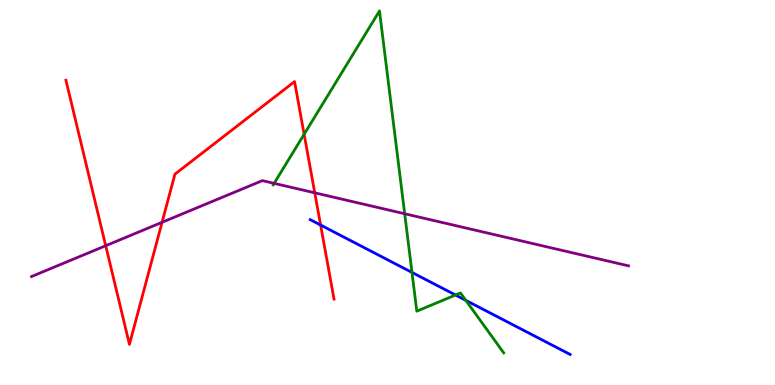[{'lines': ['blue', 'red'], 'intersections': [{'x': 4.14, 'y': 4.16}]}, {'lines': ['green', 'red'], 'intersections': [{'x': 3.92, 'y': 6.51}]}, {'lines': ['purple', 'red'], 'intersections': [{'x': 1.36, 'y': 3.62}, {'x': 2.09, 'y': 4.23}, {'x': 4.06, 'y': 4.99}]}, {'lines': ['blue', 'green'], 'intersections': [{'x': 5.32, 'y': 2.92}, {'x': 5.88, 'y': 2.34}, {'x': 6.01, 'y': 2.2}]}, {'lines': ['blue', 'purple'], 'intersections': []}, {'lines': ['green', 'purple'], 'intersections': [{'x': 3.54, 'y': 5.24}, {'x': 5.22, 'y': 4.45}]}]